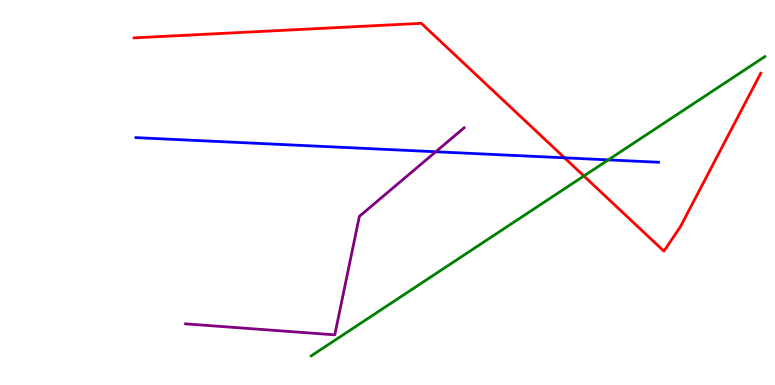[{'lines': ['blue', 'red'], 'intersections': [{'x': 7.28, 'y': 5.9}]}, {'lines': ['green', 'red'], 'intersections': [{'x': 7.53, 'y': 5.43}]}, {'lines': ['purple', 'red'], 'intersections': []}, {'lines': ['blue', 'green'], 'intersections': [{'x': 7.85, 'y': 5.85}]}, {'lines': ['blue', 'purple'], 'intersections': [{'x': 5.62, 'y': 6.06}]}, {'lines': ['green', 'purple'], 'intersections': []}]